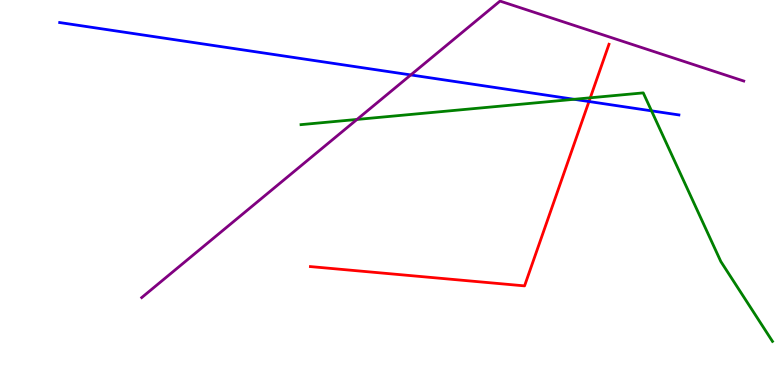[{'lines': ['blue', 'red'], 'intersections': [{'x': 7.6, 'y': 7.36}]}, {'lines': ['green', 'red'], 'intersections': [{'x': 7.62, 'y': 7.46}]}, {'lines': ['purple', 'red'], 'intersections': []}, {'lines': ['blue', 'green'], 'intersections': [{'x': 7.41, 'y': 7.42}, {'x': 8.41, 'y': 7.12}]}, {'lines': ['blue', 'purple'], 'intersections': [{'x': 5.3, 'y': 8.05}]}, {'lines': ['green', 'purple'], 'intersections': [{'x': 4.61, 'y': 6.9}]}]